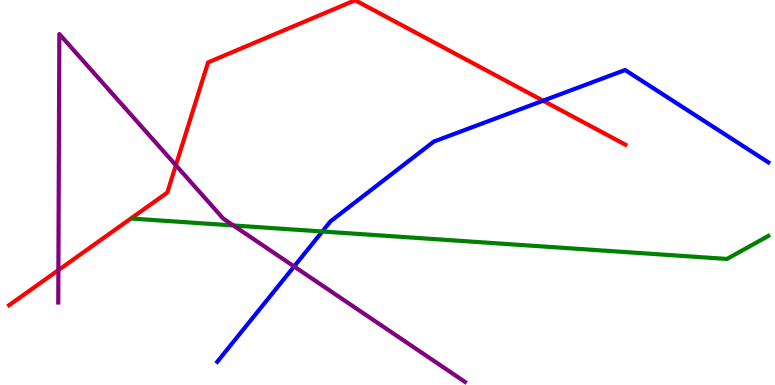[{'lines': ['blue', 'red'], 'intersections': [{'x': 7.01, 'y': 7.38}]}, {'lines': ['green', 'red'], 'intersections': []}, {'lines': ['purple', 'red'], 'intersections': [{'x': 0.753, 'y': 2.98}, {'x': 2.27, 'y': 5.71}]}, {'lines': ['blue', 'green'], 'intersections': [{'x': 4.16, 'y': 3.99}]}, {'lines': ['blue', 'purple'], 'intersections': [{'x': 3.8, 'y': 3.08}]}, {'lines': ['green', 'purple'], 'intersections': [{'x': 3.01, 'y': 4.14}]}]